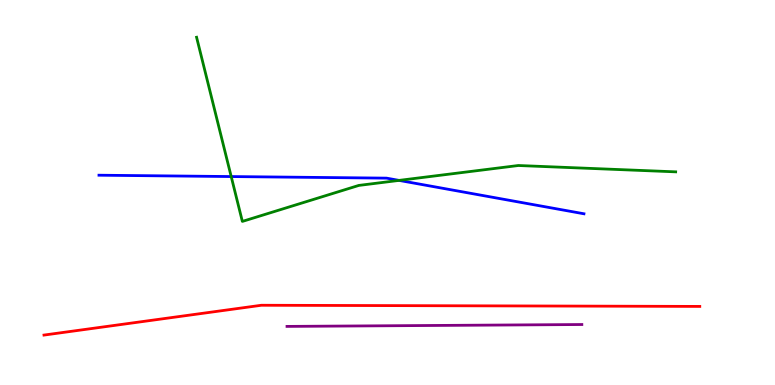[{'lines': ['blue', 'red'], 'intersections': []}, {'lines': ['green', 'red'], 'intersections': []}, {'lines': ['purple', 'red'], 'intersections': []}, {'lines': ['blue', 'green'], 'intersections': [{'x': 2.98, 'y': 5.41}, {'x': 5.15, 'y': 5.31}]}, {'lines': ['blue', 'purple'], 'intersections': []}, {'lines': ['green', 'purple'], 'intersections': []}]